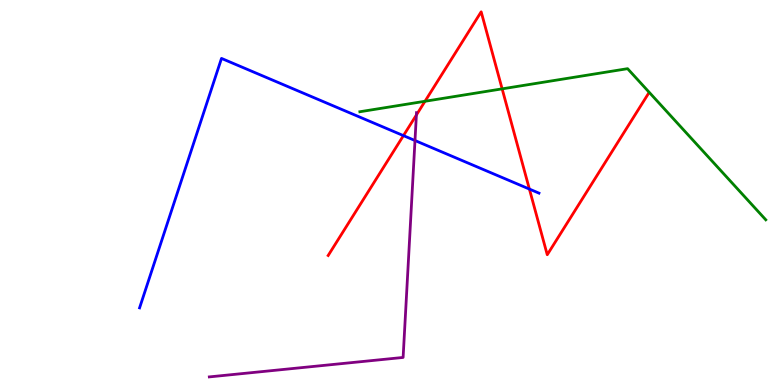[{'lines': ['blue', 'red'], 'intersections': [{'x': 5.21, 'y': 6.48}, {'x': 6.83, 'y': 5.09}]}, {'lines': ['green', 'red'], 'intersections': [{'x': 5.48, 'y': 7.37}, {'x': 6.48, 'y': 7.69}]}, {'lines': ['purple', 'red'], 'intersections': [{'x': 5.37, 'y': 7.01}]}, {'lines': ['blue', 'green'], 'intersections': []}, {'lines': ['blue', 'purple'], 'intersections': [{'x': 5.35, 'y': 6.35}]}, {'lines': ['green', 'purple'], 'intersections': []}]